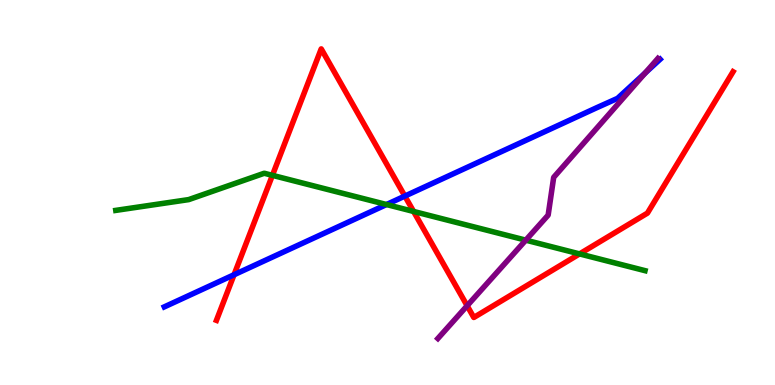[{'lines': ['blue', 'red'], 'intersections': [{'x': 3.02, 'y': 2.86}, {'x': 5.22, 'y': 4.91}]}, {'lines': ['green', 'red'], 'intersections': [{'x': 3.51, 'y': 5.45}, {'x': 5.34, 'y': 4.51}, {'x': 7.48, 'y': 3.4}]}, {'lines': ['purple', 'red'], 'intersections': [{'x': 6.03, 'y': 2.06}]}, {'lines': ['blue', 'green'], 'intersections': [{'x': 4.99, 'y': 4.69}]}, {'lines': ['blue', 'purple'], 'intersections': [{'x': 8.32, 'y': 8.1}]}, {'lines': ['green', 'purple'], 'intersections': [{'x': 6.78, 'y': 3.76}]}]